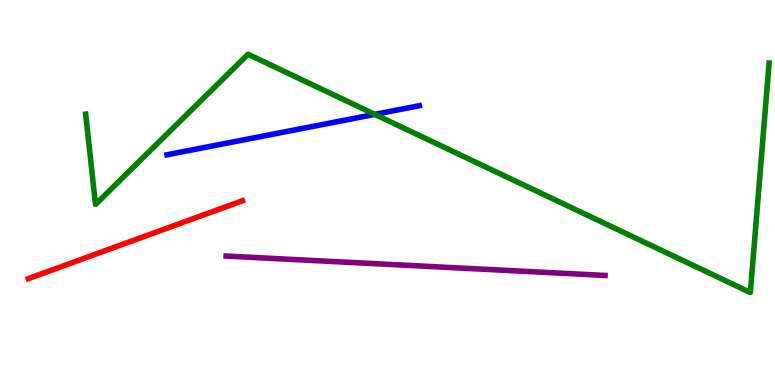[{'lines': ['blue', 'red'], 'intersections': []}, {'lines': ['green', 'red'], 'intersections': []}, {'lines': ['purple', 'red'], 'intersections': []}, {'lines': ['blue', 'green'], 'intersections': [{'x': 4.84, 'y': 7.03}]}, {'lines': ['blue', 'purple'], 'intersections': []}, {'lines': ['green', 'purple'], 'intersections': []}]